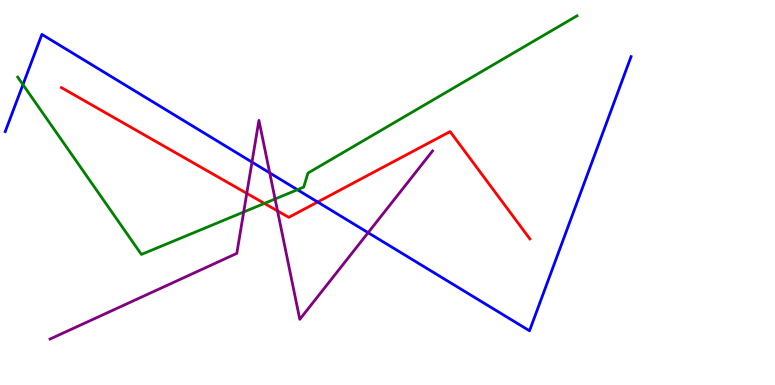[{'lines': ['blue', 'red'], 'intersections': [{'x': 4.1, 'y': 4.75}]}, {'lines': ['green', 'red'], 'intersections': [{'x': 3.41, 'y': 4.72}]}, {'lines': ['purple', 'red'], 'intersections': [{'x': 3.18, 'y': 4.98}, {'x': 3.58, 'y': 4.52}]}, {'lines': ['blue', 'green'], 'intersections': [{'x': 0.296, 'y': 7.8}, {'x': 3.84, 'y': 5.07}]}, {'lines': ['blue', 'purple'], 'intersections': [{'x': 3.25, 'y': 5.79}, {'x': 3.48, 'y': 5.51}, {'x': 4.75, 'y': 3.96}]}, {'lines': ['green', 'purple'], 'intersections': [{'x': 3.14, 'y': 4.49}, {'x': 3.55, 'y': 4.83}]}]